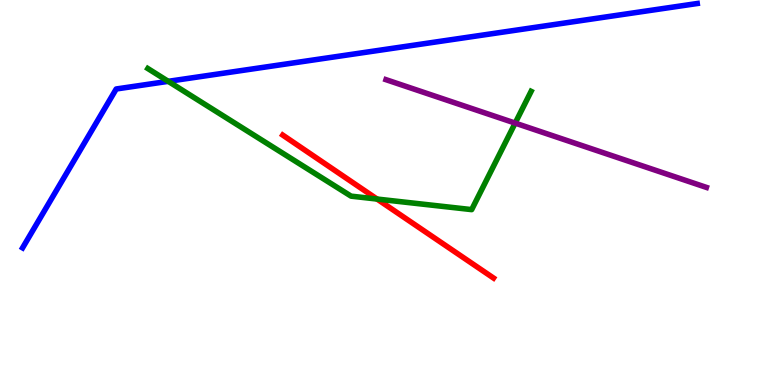[{'lines': ['blue', 'red'], 'intersections': []}, {'lines': ['green', 'red'], 'intersections': [{'x': 4.87, 'y': 4.83}]}, {'lines': ['purple', 'red'], 'intersections': []}, {'lines': ['blue', 'green'], 'intersections': [{'x': 2.17, 'y': 7.89}]}, {'lines': ['blue', 'purple'], 'intersections': []}, {'lines': ['green', 'purple'], 'intersections': [{'x': 6.65, 'y': 6.8}]}]